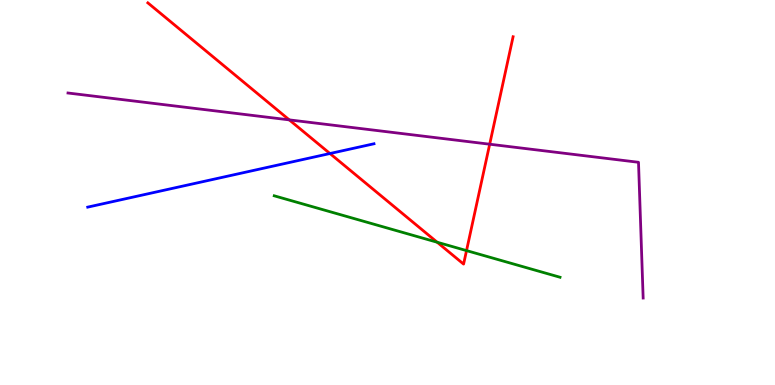[{'lines': ['blue', 'red'], 'intersections': [{'x': 4.26, 'y': 6.01}]}, {'lines': ['green', 'red'], 'intersections': [{'x': 5.64, 'y': 3.71}, {'x': 6.02, 'y': 3.49}]}, {'lines': ['purple', 'red'], 'intersections': [{'x': 3.73, 'y': 6.89}, {'x': 6.32, 'y': 6.25}]}, {'lines': ['blue', 'green'], 'intersections': []}, {'lines': ['blue', 'purple'], 'intersections': []}, {'lines': ['green', 'purple'], 'intersections': []}]